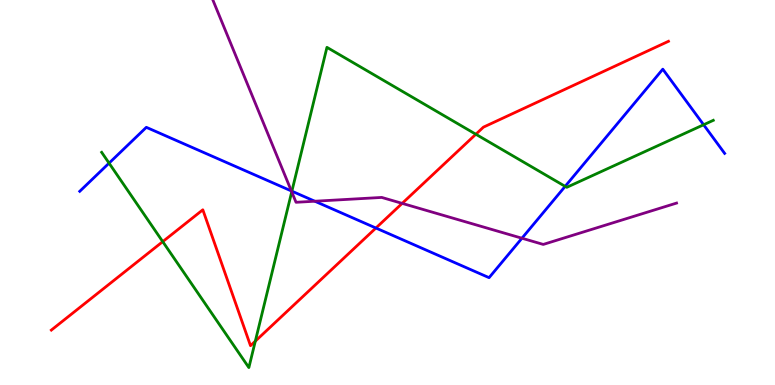[{'lines': ['blue', 'red'], 'intersections': [{'x': 4.85, 'y': 4.08}]}, {'lines': ['green', 'red'], 'intersections': [{'x': 2.1, 'y': 3.72}, {'x': 3.29, 'y': 1.14}, {'x': 6.14, 'y': 6.51}]}, {'lines': ['purple', 'red'], 'intersections': [{'x': 5.19, 'y': 4.72}]}, {'lines': ['blue', 'green'], 'intersections': [{'x': 1.41, 'y': 5.76}, {'x': 3.77, 'y': 5.03}, {'x': 7.29, 'y': 5.16}, {'x': 9.08, 'y': 6.76}]}, {'lines': ['blue', 'purple'], 'intersections': [{'x': 3.76, 'y': 5.04}, {'x': 4.06, 'y': 4.77}, {'x': 6.73, 'y': 3.81}]}, {'lines': ['green', 'purple'], 'intersections': [{'x': 3.76, 'y': 5.02}]}]